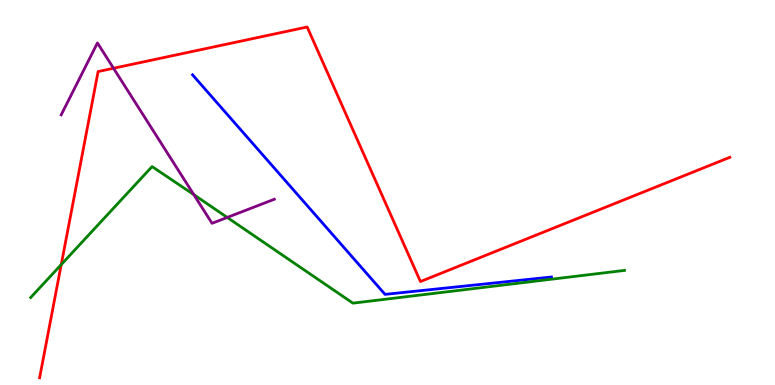[{'lines': ['blue', 'red'], 'intersections': []}, {'lines': ['green', 'red'], 'intersections': [{'x': 0.79, 'y': 3.13}]}, {'lines': ['purple', 'red'], 'intersections': [{'x': 1.46, 'y': 8.23}]}, {'lines': ['blue', 'green'], 'intersections': []}, {'lines': ['blue', 'purple'], 'intersections': []}, {'lines': ['green', 'purple'], 'intersections': [{'x': 2.5, 'y': 4.94}, {'x': 2.93, 'y': 4.35}]}]